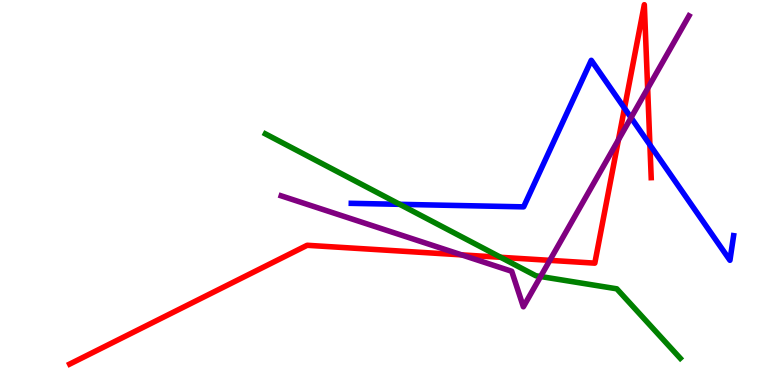[{'lines': ['blue', 'red'], 'intersections': [{'x': 8.06, 'y': 7.19}, {'x': 8.39, 'y': 6.24}]}, {'lines': ['green', 'red'], 'intersections': [{'x': 6.46, 'y': 3.32}]}, {'lines': ['purple', 'red'], 'intersections': [{'x': 5.96, 'y': 3.38}, {'x': 7.09, 'y': 3.24}, {'x': 7.98, 'y': 6.37}, {'x': 8.36, 'y': 7.7}]}, {'lines': ['blue', 'green'], 'intersections': [{'x': 5.16, 'y': 4.69}]}, {'lines': ['blue', 'purple'], 'intersections': [{'x': 8.14, 'y': 6.94}]}, {'lines': ['green', 'purple'], 'intersections': [{'x': 6.98, 'y': 2.82}]}]